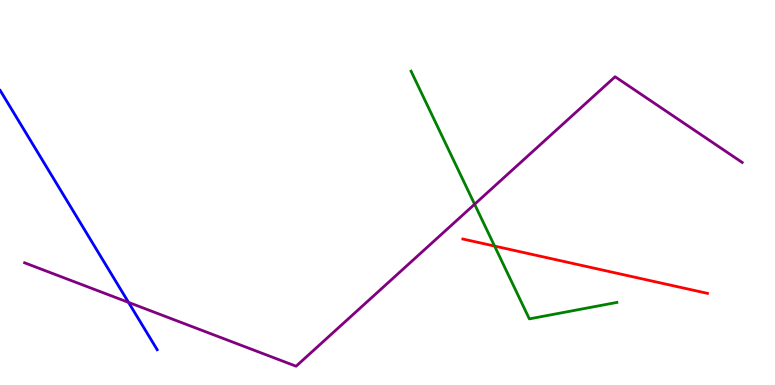[{'lines': ['blue', 'red'], 'intersections': []}, {'lines': ['green', 'red'], 'intersections': [{'x': 6.38, 'y': 3.61}]}, {'lines': ['purple', 'red'], 'intersections': []}, {'lines': ['blue', 'green'], 'intersections': []}, {'lines': ['blue', 'purple'], 'intersections': [{'x': 1.66, 'y': 2.15}]}, {'lines': ['green', 'purple'], 'intersections': [{'x': 6.12, 'y': 4.7}]}]